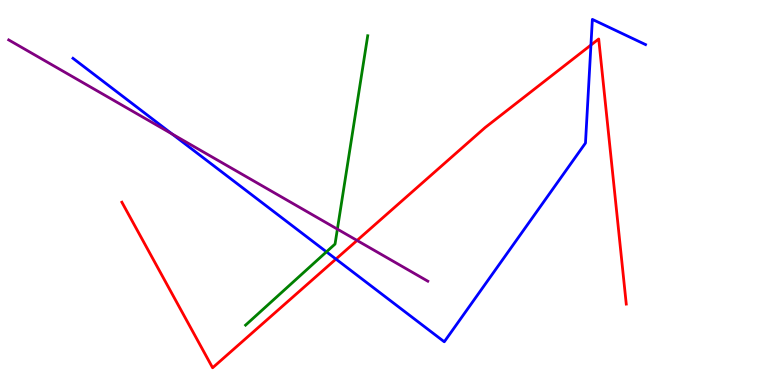[{'lines': ['blue', 'red'], 'intersections': [{'x': 4.33, 'y': 3.27}, {'x': 7.62, 'y': 8.83}]}, {'lines': ['green', 'red'], 'intersections': []}, {'lines': ['purple', 'red'], 'intersections': [{'x': 4.61, 'y': 3.75}]}, {'lines': ['blue', 'green'], 'intersections': [{'x': 4.21, 'y': 3.46}]}, {'lines': ['blue', 'purple'], 'intersections': [{'x': 2.22, 'y': 6.52}]}, {'lines': ['green', 'purple'], 'intersections': [{'x': 4.35, 'y': 4.05}]}]